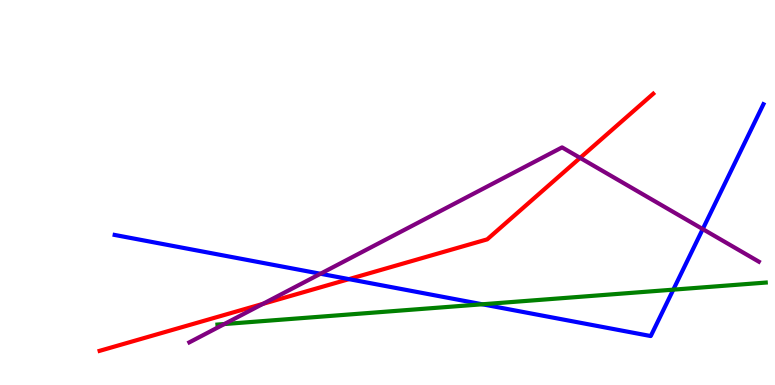[{'lines': ['blue', 'red'], 'intersections': [{'x': 4.5, 'y': 2.75}]}, {'lines': ['green', 'red'], 'intersections': []}, {'lines': ['purple', 'red'], 'intersections': [{'x': 3.39, 'y': 2.11}, {'x': 7.49, 'y': 5.9}]}, {'lines': ['blue', 'green'], 'intersections': [{'x': 6.22, 'y': 2.1}, {'x': 8.69, 'y': 2.48}]}, {'lines': ['blue', 'purple'], 'intersections': [{'x': 4.14, 'y': 2.89}, {'x': 9.07, 'y': 4.05}]}, {'lines': ['green', 'purple'], 'intersections': [{'x': 2.89, 'y': 1.58}]}]